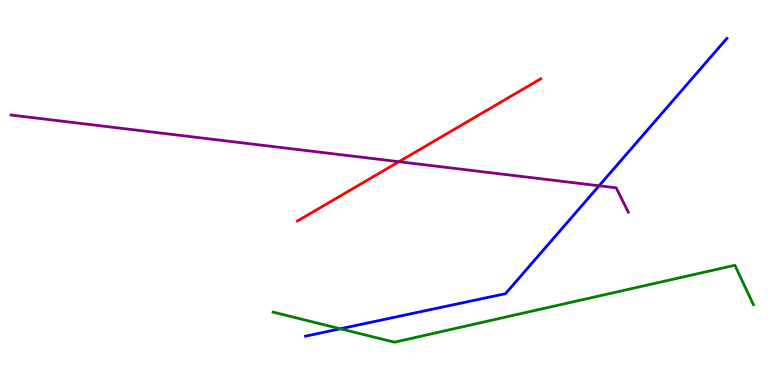[{'lines': ['blue', 'red'], 'intersections': []}, {'lines': ['green', 'red'], 'intersections': []}, {'lines': ['purple', 'red'], 'intersections': [{'x': 5.15, 'y': 5.8}]}, {'lines': ['blue', 'green'], 'intersections': [{'x': 4.39, 'y': 1.46}]}, {'lines': ['blue', 'purple'], 'intersections': [{'x': 7.73, 'y': 5.17}]}, {'lines': ['green', 'purple'], 'intersections': []}]